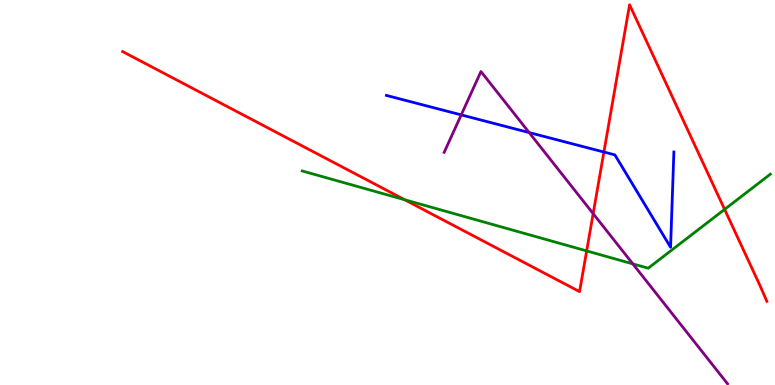[{'lines': ['blue', 'red'], 'intersections': [{'x': 7.79, 'y': 6.05}]}, {'lines': ['green', 'red'], 'intersections': [{'x': 5.22, 'y': 4.81}, {'x': 7.57, 'y': 3.48}, {'x': 9.35, 'y': 4.56}]}, {'lines': ['purple', 'red'], 'intersections': [{'x': 7.65, 'y': 4.45}]}, {'lines': ['blue', 'green'], 'intersections': []}, {'lines': ['blue', 'purple'], 'intersections': [{'x': 5.95, 'y': 7.02}, {'x': 6.83, 'y': 6.56}]}, {'lines': ['green', 'purple'], 'intersections': [{'x': 8.17, 'y': 3.15}]}]